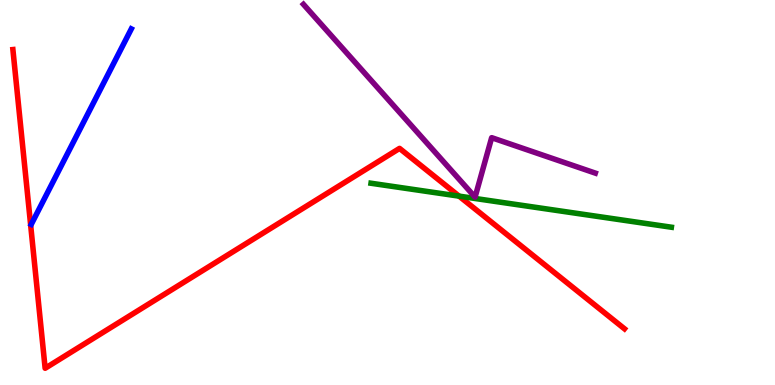[{'lines': ['blue', 'red'], 'intersections': []}, {'lines': ['green', 'red'], 'intersections': [{'x': 5.92, 'y': 4.91}]}, {'lines': ['purple', 'red'], 'intersections': []}, {'lines': ['blue', 'green'], 'intersections': []}, {'lines': ['blue', 'purple'], 'intersections': []}, {'lines': ['green', 'purple'], 'intersections': []}]